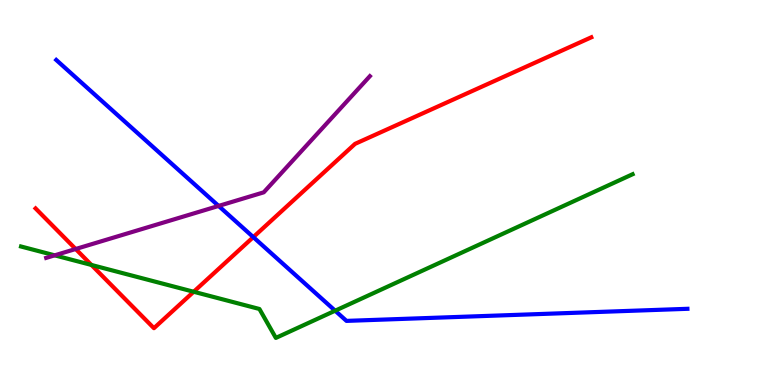[{'lines': ['blue', 'red'], 'intersections': [{'x': 3.27, 'y': 3.84}]}, {'lines': ['green', 'red'], 'intersections': [{'x': 1.18, 'y': 3.12}, {'x': 2.5, 'y': 2.42}]}, {'lines': ['purple', 'red'], 'intersections': [{'x': 0.976, 'y': 3.53}]}, {'lines': ['blue', 'green'], 'intersections': [{'x': 4.32, 'y': 1.93}]}, {'lines': ['blue', 'purple'], 'intersections': [{'x': 2.82, 'y': 4.65}]}, {'lines': ['green', 'purple'], 'intersections': [{'x': 0.706, 'y': 3.37}]}]